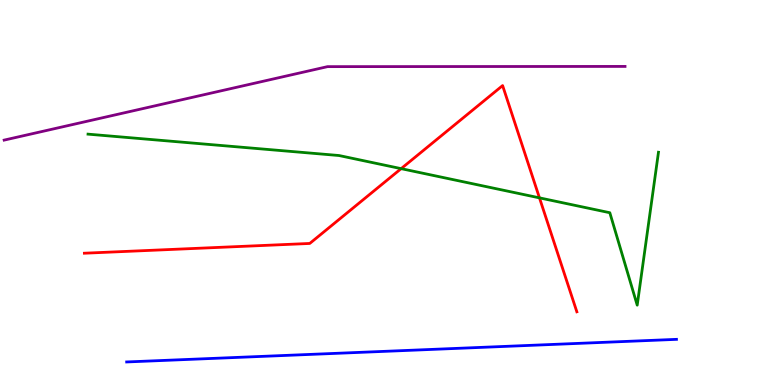[{'lines': ['blue', 'red'], 'intersections': []}, {'lines': ['green', 'red'], 'intersections': [{'x': 5.18, 'y': 5.62}, {'x': 6.96, 'y': 4.86}]}, {'lines': ['purple', 'red'], 'intersections': []}, {'lines': ['blue', 'green'], 'intersections': []}, {'lines': ['blue', 'purple'], 'intersections': []}, {'lines': ['green', 'purple'], 'intersections': []}]